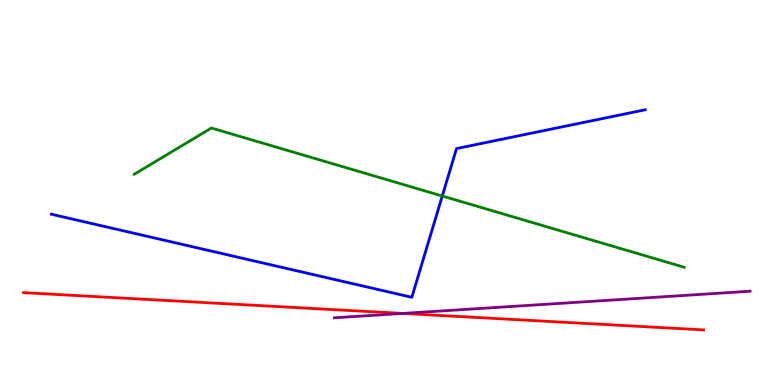[{'lines': ['blue', 'red'], 'intersections': []}, {'lines': ['green', 'red'], 'intersections': []}, {'lines': ['purple', 'red'], 'intersections': [{'x': 5.2, 'y': 1.86}]}, {'lines': ['blue', 'green'], 'intersections': [{'x': 5.71, 'y': 4.91}]}, {'lines': ['blue', 'purple'], 'intersections': []}, {'lines': ['green', 'purple'], 'intersections': []}]